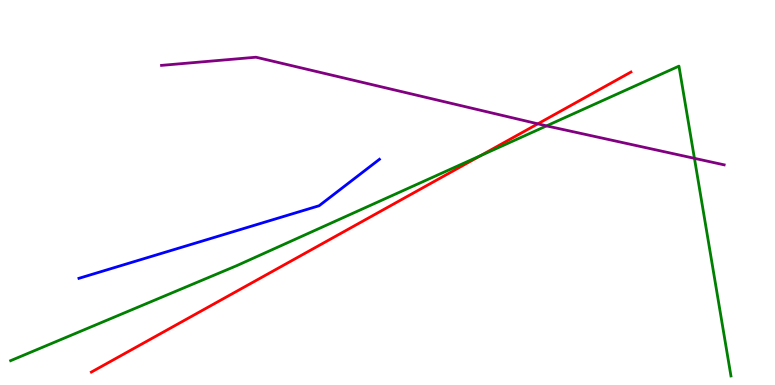[{'lines': ['blue', 'red'], 'intersections': []}, {'lines': ['green', 'red'], 'intersections': [{'x': 6.2, 'y': 5.96}]}, {'lines': ['purple', 'red'], 'intersections': [{'x': 6.94, 'y': 6.78}]}, {'lines': ['blue', 'green'], 'intersections': []}, {'lines': ['blue', 'purple'], 'intersections': []}, {'lines': ['green', 'purple'], 'intersections': [{'x': 7.05, 'y': 6.73}, {'x': 8.96, 'y': 5.89}]}]